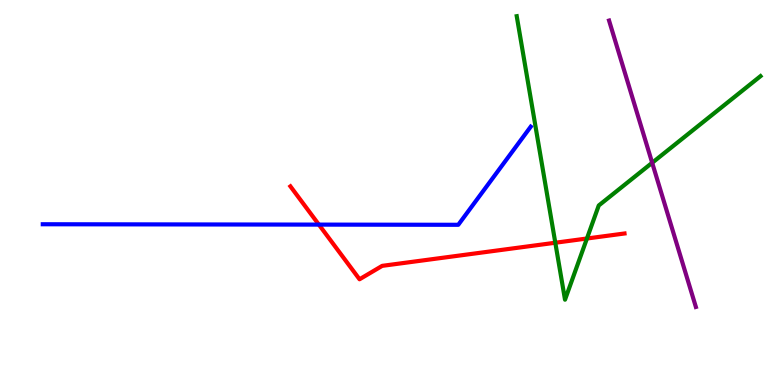[{'lines': ['blue', 'red'], 'intersections': [{'x': 4.11, 'y': 4.17}]}, {'lines': ['green', 'red'], 'intersections': [{'x': 7.17, 'y': 3.7}, {'x': 7.57, 'y': 3.8}]}, {'lines': ['purple', 'red'], 'intersections': []}, {'lines': ['blue', 'green'], 'intersections': []}, {'lines': ['blue', 'purple'], 'intersections': []}, {'lines': ['green', 'purple'], 'intersections': [{'x': 8.42, 'y': 5.77}]}]